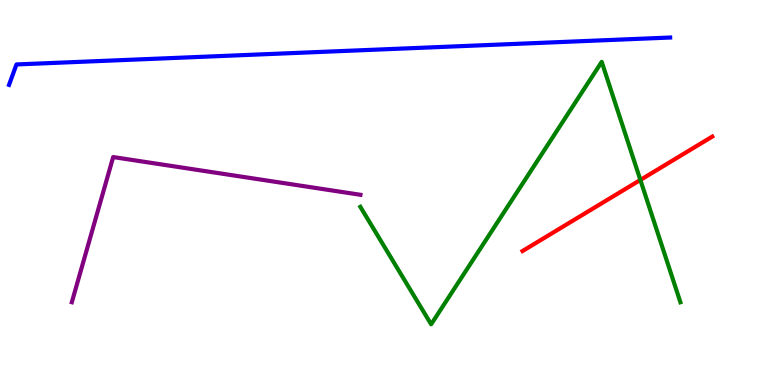[{'lines': ['blue', 'red'], 'intersections': []}, {'lines': ['green', 'red'], 'intersections': [{'x': 8.26, 'y': 5.33}]}, {'lines': ['purple', 'red'], 'intersections': []}, {'lines': ['blue', 'green'], 'intersections': []}, {'lines': ['blue', 'purple'], 'intersections': []}, {'lines': ['green', 'purple'], 'intersections': []}]